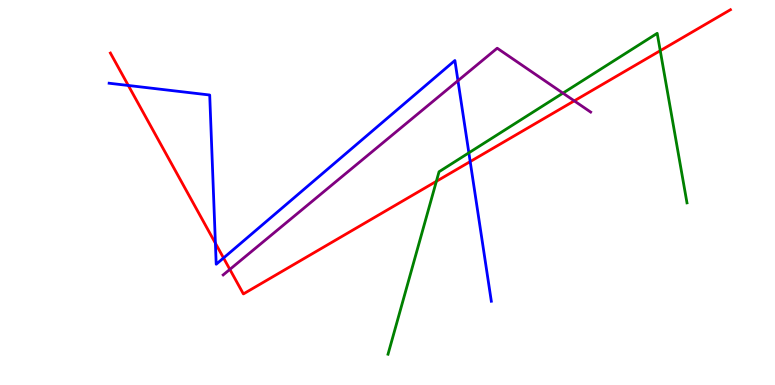[{'lines': ['blue', 'red'], 'intersections': [{'x': 1.66, 'y': 7.78}, {'x': 2.78, 'y': 3.68}, {'x': 2.88, 'y': 3.3}, {'x': 6.07, 'y': 5.8}]}, {'lines': ['green', 'red'], 'intersections': [{'x': 5.63, 'y': 5.29}, {'x': 8.52, 'y': 8.68}]}, {'lines': ['purple', 'red'], 'intersections': [{'x': 2.97, 'y': 3.0}, {'x': 7.41, 'y': 7.38}]}, {'lines': ['blue', 'green'], 'intersections': [{'x': 6.05, 'y': 6.03}]}, {'lines': ['blue', 'purple'], 'intersections': [{'x': 5.91, 'y': 7.9}]}, {'lines': ['green', 'purple'], 'intersections': [{'x': 7.26, 'y': 7.58}]}]